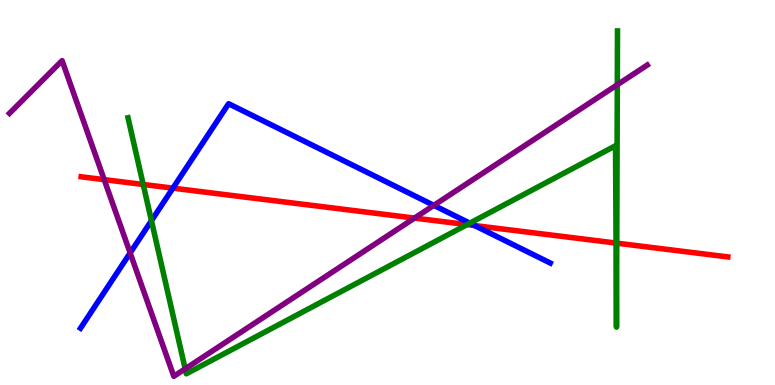[{'lines': ['blue', 'red'], 'intersections': [{'x': 2.23, 'y': 5.11}, {'x': 6.12, 'y': 4.14}]}, {'lines': ['green', 'red'], 'intersections': [{'x': 1.85, 'y': 5.21}, {'x': 6.03, 'y': 4.17}, {'x': 7.95, 'y': 3.69}, {'x': 7.96, 'y': 3.68}]}, {'lines': ['purple', 'red'], 'intersections': [{'x': 1.34, 'y': 5.33}, {'x': 5.35, 'y': 4.34}]}, {'lines': ['blue', 'green'], 'intersections': [{'x': 1.95, 'y': 4.27}, {'x': 6.06, 'y': 4.2}]}, {'lines': ['blue', 'purple'], 'intersections': [{'x': 1.68, 'y': 3.43}, {'x': 5.6, 'y': 4.67}]}, {'lines': ['green', 'purple'], 'intersections': [{'x': 2.39, 'y': 0.42}, {'x': 7.97, 'y': 7.8}]}]